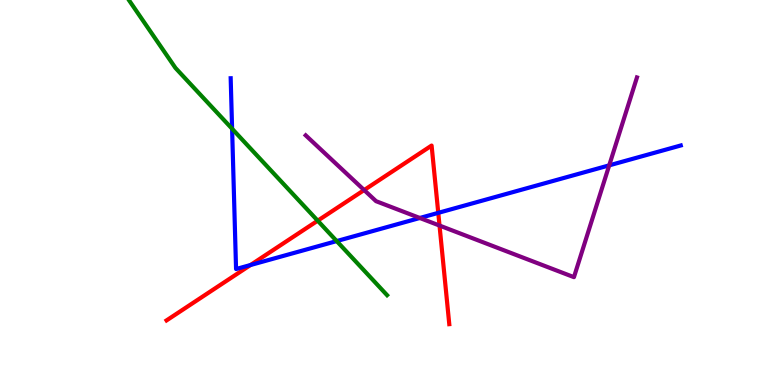[{'lines': ['blue', 'red'], 'intersections': [{'x': 3.23, 'y': 3.12}, {'x': 5.66, 'y': 4.47}]}, {'lines': ['green', 'red'], 'intersections': [{'x': 4.1, 'y': 4.27}]}, {'lines': ['purple', 'red'], 'intersections': [{'x': 4.7, 'y': 5.06}, {'x': 5.67, 'y': 4.14}]}, {'lines': ['blue', 'green'], 'intersections': [{'x': 2.99, 'y': 6.66}, {'x': 4.34, 'y': 3.74}]}, {'lines': ['blue', 'purple'], 'intersections': [{'x': 5.42, 'y': 4.34}, {'x': 7.86, 'y': 5.71}]}, {'lines': ['green', 'purple'], 'intersections': []}]